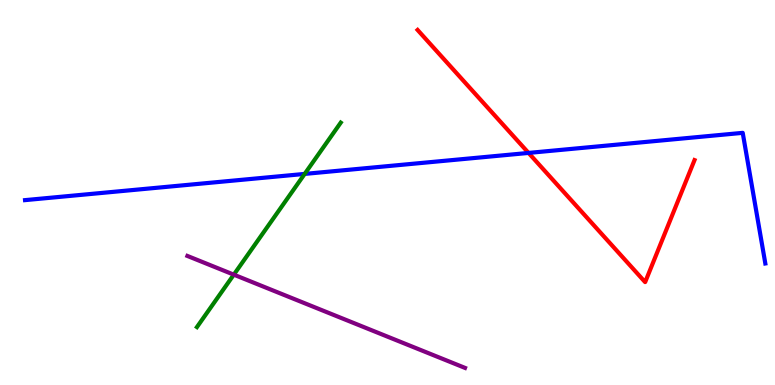[{'lines': ['blue', 'red'], 'intersections': [{'x': 6.82, 'y': 6.03}]}, {'lines': ['green', 'red'], 'intersections': []}, {'lines': ['purple', 'red'], 'intersections': []}, {'lines': ['blue', 'green'], 'intersections': [{'x': 3.93, 'y': 5.48}]}, {'lines': ['blue', 'purple'], 'intersections': []}, {'lines': ['green', 'purple'], 'intersections': [{'x': 3.02, 'y': 2.87}]}]